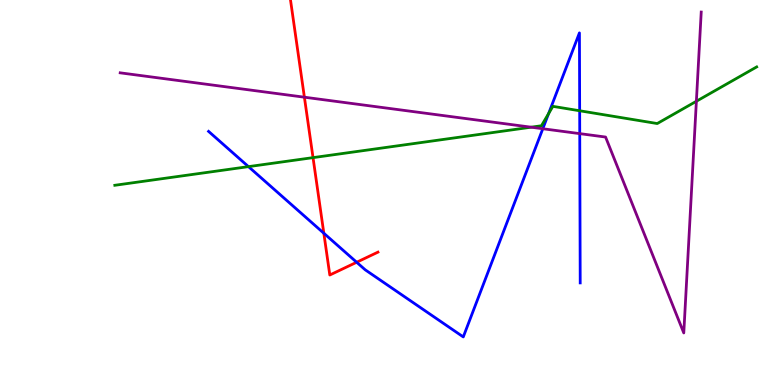[{'lines': ['blue', 'red'], 'intersections': [{'x': 4.18, 'y': 3.94}, {'x': 4.6, 'y': 3.19}]}, {'lines': ['green', 'red'], 'intersections': [{'x': 4.04, 'y': 5.91}]}, {'lines': ['purple', 'red'], 'intersections': [{'x': 3.93, 'y': 7.48}]}, {'lines': ['blue', 'green'], 'intersections': [{'x': 3.21, 'y': 5.67}, {'x': 7.08, 'y': 7.05}, {'x': 7.48, 'y': 7.12}]}, {'lines': ['blue', 'purple'], 'intersections': [{'x': 7.0, 'y': 6.66}, {'x': 7.48, 'y': 6.53}]}, {'lines': ['green', 'purple'], 'intersections': [{'x': 6.85, 'y': 6.7}, {'x': 8.99, 'y': 7.37}]}]